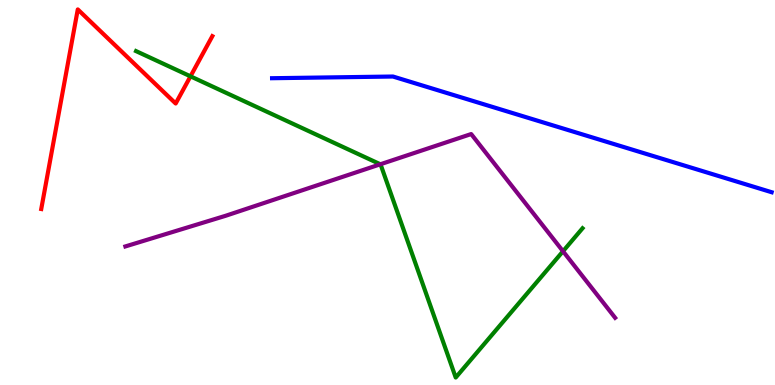[{'lines': ['blue', 'red'], 'intersections': []}, {'lines': ['green', 'red'], 'intersections': [{'x': 2.46, 'y': 8.02}]}, {'lines': ['purple', 'red'], 'intersections': []}, {'lines': ['blue', 'green'], 'intersections': []}, {'lines': ['blue', 'purple'], 'intersections': []}, {'lines': ['green', 'purple'], 'intersections': [{'x': 4.91, 'y': 5.73}, {'x': 7.26, 'y': 3.47}]}]